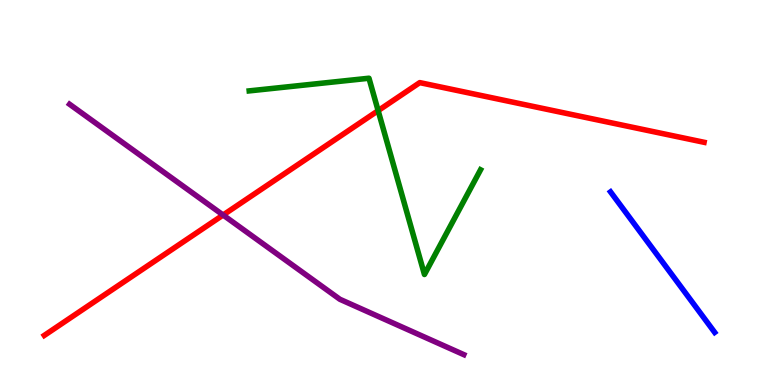[{'lines': ['blue', 'red'], 'intersections': []}, {'lines': ['green', 'red'], 'intersections': [{'x': 4.88, 'y': 7.13}]}, {'lines': ['purple', 'red'], 'intersections': [{'x': 2.88, 'y': 4.41}]}, {'lines': ['blue', 'green'], 'intersections': []}, {'lines': ['blue', 'purple'], 'intersections': []}, {'lines': ['green', 'purple'], 'intersections': []}]